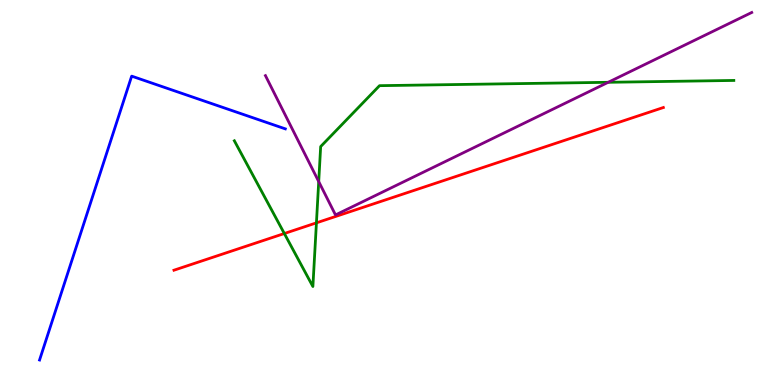[{'lines': ['blue', 'red'], 'intersections': []}, {'lines': ['green', 'red'], 'intersections': [{'x': 3.67, 'y': 3.93}, {'x': 4.08, 'y': 4.21}]}, {'lines': ['purple', 'red'], 'intersections': []}, {'lines': ['blue', 'green'], 'intersections': []}, {'lines': ['blue', 'purple'], 'intersections': []}, {'lines': ['green', 'purple'], 'intersections': [{'x': 4.11, 'y': 5.28}, {'x': 7.85, 'y': 7.86}]}]